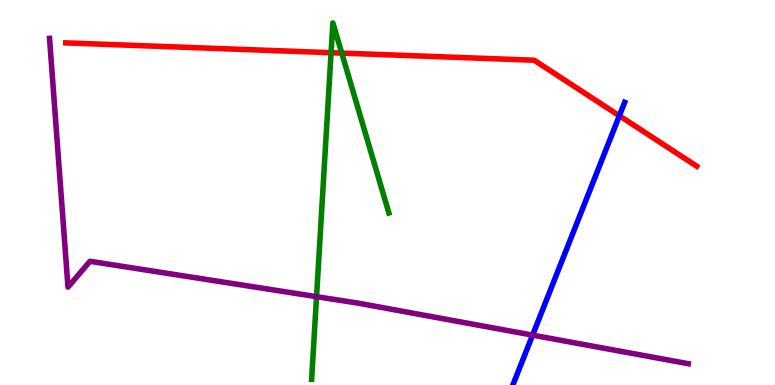[{'lines': ['blue', 'red'], 'intersections': [{'x': 7.99, 'y': 6.99}]}, {'lines': ['green', 'red'], 'intersections': [{'x': 4.27, 'y': 8.63}, {'x': 4.41, 'y': 8.62}]}, {'lines': ['purple', 'red'], 'intersections': []}, {'lines': ['blue', 'green'], 'intersections': []}, {'lines': ['blue', 'purple'], 'intersections': [{'x': 6.87, 'y': 1.3}]}, {'lines': ['green', 'purple'], 'intersections': [{'x': 4.08, 'y': 2.29}]}]